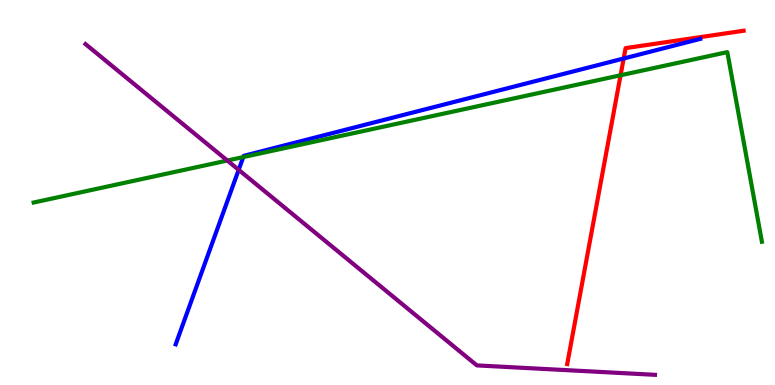[{'lines': ['blue', 'red'], 'intersections': [{'x': 8.05, 'y': 8.48}]}, {'lines': ['green', 'red'], 'intersections': [{'x': 8.01, 'y': 8.04}]}, {'lines': ['purple', 'red'], 'intersections': []}, {'lines': ['blue', 'green'], 'intersections': [{'x': 3.14, 'y': 5.92}]}, {'lines': ['blue', 'purple'], 'intersections': [{'x': 3.08, 'y': 5.59}]}, {'lines': ['green', 'purple'], 'intersections': [{'x': 2.93, 'y': 5.83}]}]